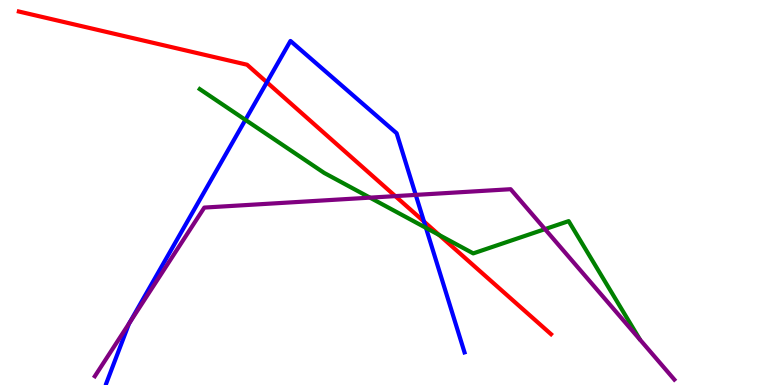[{'lines': ['blue', 'red'], 'intersections': [{'x': 3.44, 'y': 7.86}, {'x': 5.47, 'y': 4.25}]}, {'lines': ['green', 'red'], 'intersections': [{'x': 5.67, 'y': 3.9}]}, {'lines': ['purple', 'red'], 'intersections': [{'x': 5.1, 'y': 4.91}]}, {'lines': ['blue', 'green'], 'intersections': [{'x': 3.17, 'y': 6.89}, {'x': 5.5, 'y': 4.08}]}, {'lines': ['blue', 'purple'], 'intersections': [{'x': 1.67, 'y': 1.61}, {'x': 5.36, 'y': 4.94}]}, {'lines': ['green', 'purple'], 'intersections': [{'x': 4.77, 'y': 4.87}, {'x': 7.03, 'y': 4.05}]}]